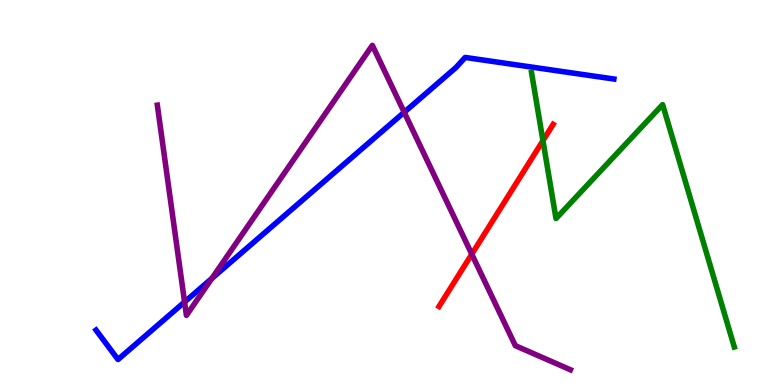[{'lines': ['blue', 'red'], 'intersections': []}, {'lines': ['green', 'red'], 'intersections': [{'x': 7.01, 'y': 6.35}]}, {'lines': ['purple', 'red'], 'intersections': [{'x': 6.09, 'y': 3.4}]}, {'lines': ['blue', 'green'], 'intersections': []}, {'lines': ['blue', 'purple'], 'intersections': [{'x': 2.38, 'y': 2.16}, {'x': 2.73, 'y': 2.77}, {'x': 5.22, 'y': 7.08}]}, {'lines': ['green', 'purple'], 'intersections': []}]